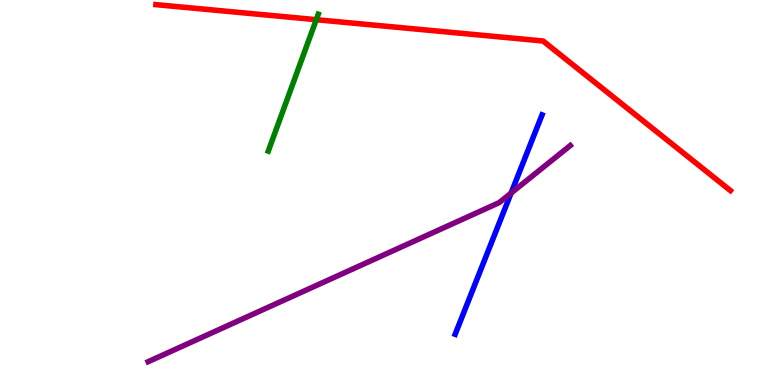[{'lines': ['blue', 'red'], 'intersections': []}, {'lines': ['green', 'red'], 'intersections': [{'x': 4.08, 'y': 9.49}]}, {'lines': ['purple', 'red'], 'intersections': []}, {'lines': ['blue', 'green'], 'intersections': []}, {'lines': ['blue', 'purple'], 'intersections': [{'x': 6.59, 'y': 4.99}]}, {'lines': ['green', 'purple'], 'intersections': []}]